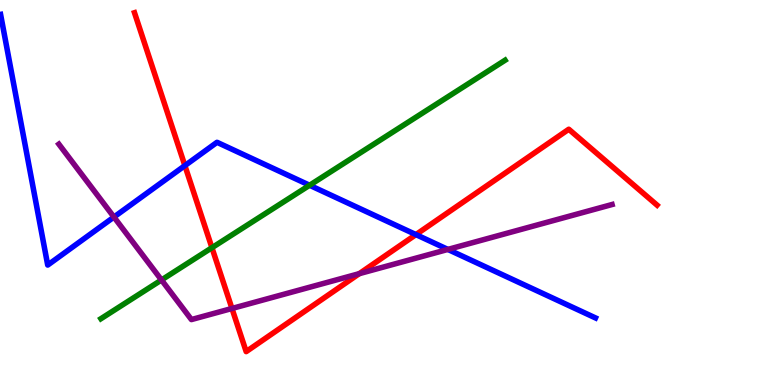[{'lines': ['blue', 'red'], 'intersections': [{'x': 2.39, 'y': 5.7}, {'x': 5.37, 'y': 3.91}]}, {'lines': ['green', 'red'], 'intersections': [{'x': 2.73, 'y': 3.57}]}, {'lines': ['purple', 'red'], 'intersections': [{'x': 2.99, 'y': 1.99}, {'x': 4.64, 'y': 2.89}]}, {'lines': ['blue', 'green'], 'intersections': [{'x': 3.99, 'y': 5.19}]}, {'lines': ['blue', 'purple'], 'intersections': [{'x': 1.47, 'y': 4.36}, {'x': 5.78, 'y': 3.52}]}, {'lines': ['green', 'purple'], 'intersections': [{'x': 2.08, 'y': 2.73}]}]